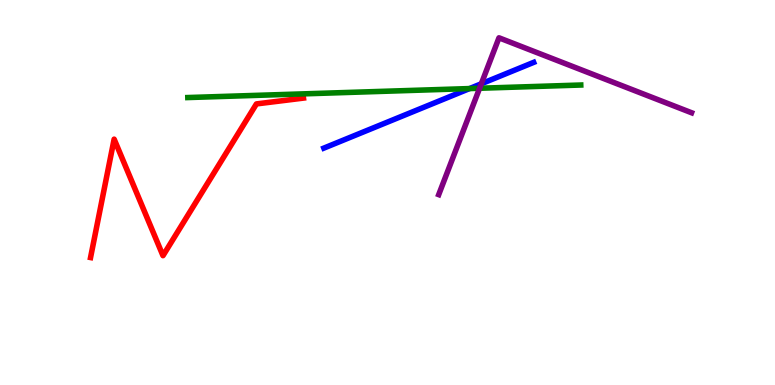[{'lines': ['blue', 'red'], 'intersections': []}, {'lines': ['green', 'red'], 'intersections': []}, {'lines': ['purple', 'red'], 'intersections': []}, {'lines': ['blue', 'green'], 'intersections': [{'x': 6.06, 'y': 7.7}]}, {'lines': ['blue', 'purple'], 'intersections': [{'x': 6.21, 'y': 7.82}]}, {'lines': ['green', 'purple'], 'intersections': [{'x': 6.19, 'y': 7.71}]}]